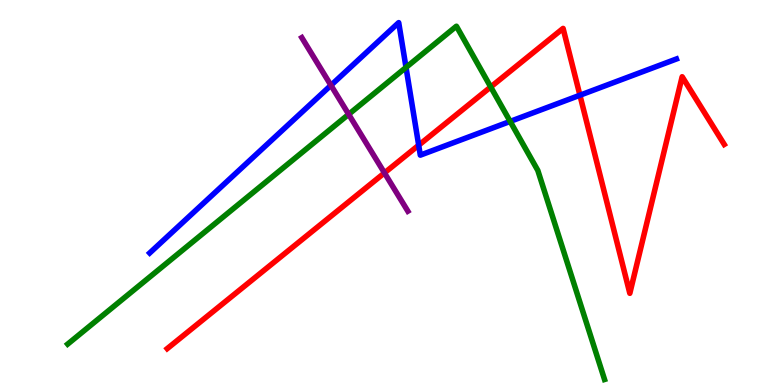[{'lines': ['blue', 'red'], 'intersections': [{'x': 5.4, 'y': 6.23}, {'x': 7.48, 'y': 7.53}]}, {'lines': ['green', 'red'], 'intersections': [{'x': 6.33, 'y': 7.74}]}, {'lines': ['purple', 'red'], 'intersections': [{'x': 4.96, 'y': 5.51}]}, {'lines': ['blue', 'green'], 'intersections': [{'x': 5.24, 'y': 8.25}, {'x': 6.58, 'y': 6.85}]}, {'lines': ['blue', 'purple'], 'intersections': [{'x': 4.27, 'y': 7.78}]}, {'lines': ['green', 'purple'], 'intersections': [{'x': 4.5, 'y': 7.03}]}]